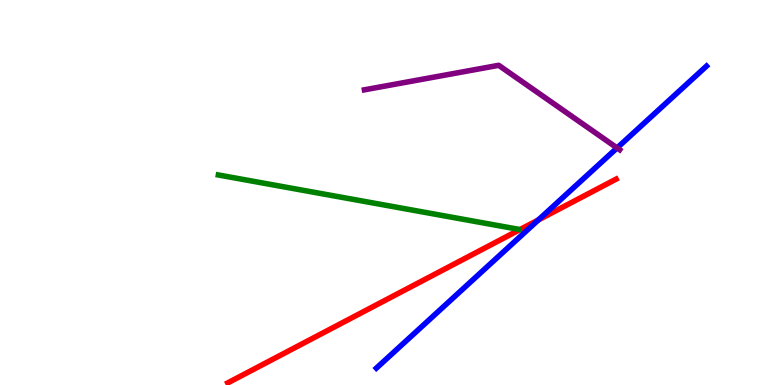[{'lines': ['blue', 'red'], 'intersections': [{'x': 6.95, 'y': 4.29}]}, {'lines': ['green', 'red'], 'intersections': []}, {'lines': ['purple', 'red'], 'intersections': []}, {'lines': ['blue', 'green'], 'intersections': []}, {'lines': ['blue', 'purple'], 'intersections': [{'x': 7.96, 'y': 6.16}]}, {'lines': ['green', 'purple'], 'intersections': []}]